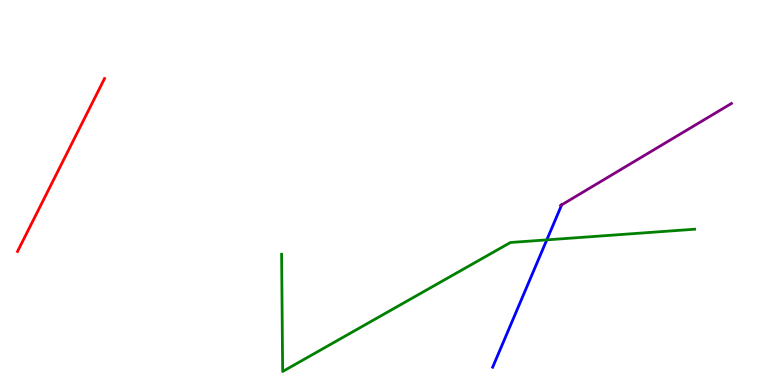[{'lines': ['blue', 'red'], 'intersections': []}, {'lines': ['green', 'red'], 'intersections': []}, {'lines': ['purple', 'red'], 'intersections': []}, {'lines': ['blue', 'green'], 'intersections': [{'x': 7.06, 'y': 3.77}]}, {'lines': ['blue', 'purple'], 'intersections': [{'x': 7.25, 'y': 4.68}]}, {'lines': ['green', 'purple'], 'intersections': []}]